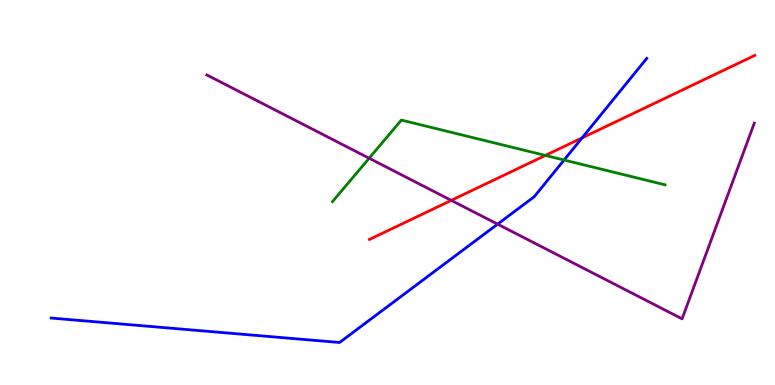[{'lines': ['blue', 'red'], 'intersections': [{'x': 7.51, 'y': 6.42}]}, {'lines': ['green', 'red'], 'intersections': [{'x': 7.04, 'y': 5.96}]}, {'lines': ['purple', 'red'], 'intersections': [{'x': 5.82, 'y': 4.8}]}, {'lines': ['blue', 'green'], 'intersections': [{'x': 7.28, 'y': 5.84}]}, {'lines': ['blue', 'purple'], 'intersections': [{'x': 6.42, 'y': 4.18}]}, {'lines': ['green', 'purple'], 'intersections': [{'x': 4.76, 'y': 5.89}]}]